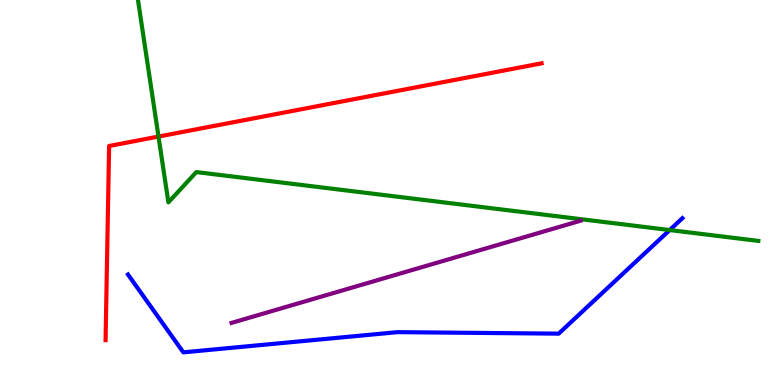[{'lines': ['blue', 'red'], 'intersections': []}, {'lines': ['green', 'red'], 'intersections': [{'x': 2.05, 'y': 6.45}]}, {'lines': ['purple', 'red'], 'intersections': []}, {'lines': ['blue', 'green'], 'intersections': [{'x': 8.64, 'y': 4.02}]}, {'lines': ['blue', 'purple'], 'intersections': []}, {'lines': ['green', 'purple'], 'intersections': []}]